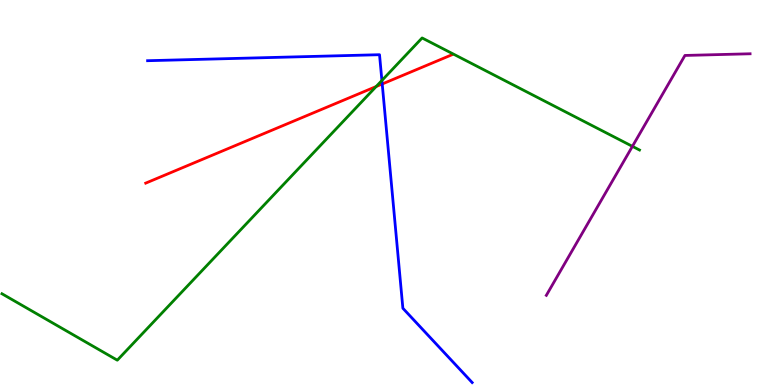[{'lines': ['blue', 'red'], 'intersections': [{'x': 4.93, 'y': 7.82}]}, {'lines': ['green', 'red'], 'intersections': [{'x': 4.85, 'y': 7.75}]}, {'lines': ['purple', 'red'], 'intersections': []}, {'lines': ['blue', 'green'], 'intersections': [{'x': 4.93, 'y': 7.91}]}, {'lines': ['blue', 'purple'], 'intersections': []}, {'lines': ['green', 'purple'], 'intersections': [{'x': 8.16, 'y': 6.2}]}]